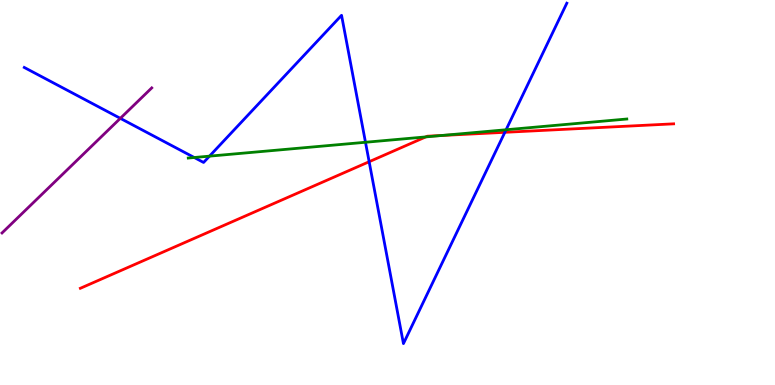[{'lines': ['blue', 'red'], 'intersections': [{'x': 4.76, 'y': 5.8}, {'x': 6.51, 'y': 6.56}]}, {'lines': ['green', 'red'], 'intersections': [{'x': 5.49, 'y': 6.44}, {'x': 5.7, 'y': 6.48}]}, {'lines': ['purple', 'red'], 'intersections': []}, {'lines': ['blue', 'green'], 'intersections': [{'x': 2.51, 'y': 5.91}, {'x': 2.7, 'y': 5.94}, {'x': 4.72, 'y': 6.3}, {'x': 6.53, 'y': 6.63}]}, {'lines': ['blue', 'purple'], 'intersections': [{'x': 1.55, 'y': 6.93}]}, {'lines': ['green', 'purple'], 'intersections': []}]